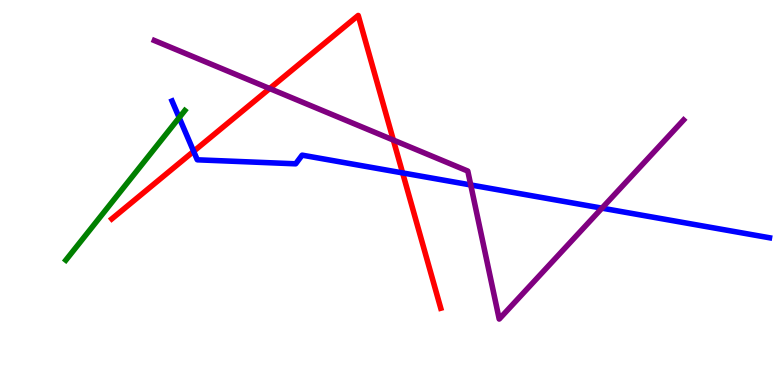[{'lines': ['blue', 'red'], 'intersections': [{'x': 2.5, 'y': 6.07}, {'x': 5.19, 'y': 5.51}]}, {'lines': ['green', 'red'], 'intersections': []}, {'lines': ['purple', 'red'], 'intersections': [{'x': 3.48, 'y': 7.7}, {'x': 5.08, 'y': 6.36}]}, {'lines': ['blue', 'green'], 'intersections': [{'x': 2.31, 'y': 6.94}]}, {'lines': ['blue', 'purple'], 'intersections': [{'x': 6.07, 'y': 5.2}, {'x': 7.77, 'y': 4.59}]}, {'lines': ['green', 'purple'], 'intersections': []}]